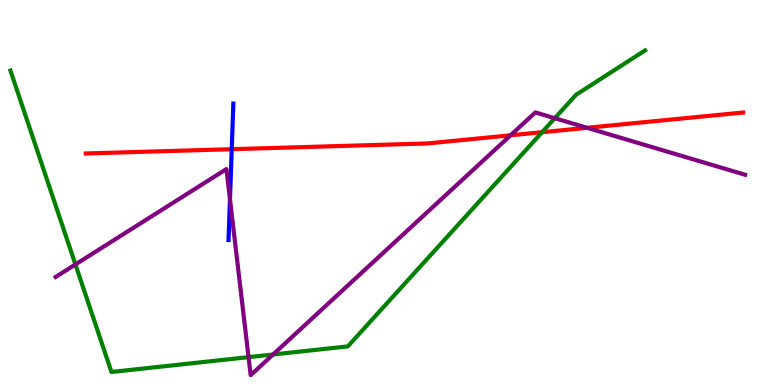[{'lines': ['blue', 'red'], 'intersections': [{'x': 2.99, 'y': 6.12}]}, {'lines': ['green', 'red'], 'intersections': [{'x': 6.99, 'y': 6.57}]}, {'lines': ['purple', 'red'], 'intersections': [{'x': 6.59, 'y': 6.49}, {'x': 7.58, 'y': 6.68}]}, {'lines': ['blue', 'green'], 'intersections': []}, {'lines': ['blue', 'purple'], 'intersections': [{'x': 2.97, 'y': 4.83}]}, {'lines': ['green', 'purple'], 'intersections': [{'x': 0.973, 'y': 3.13}, {'x': 3.21, 'y': 0.724}, {'x': 3.52, 'y': 0.793}, {'x': 7.16, 'y': 6.93}]}]